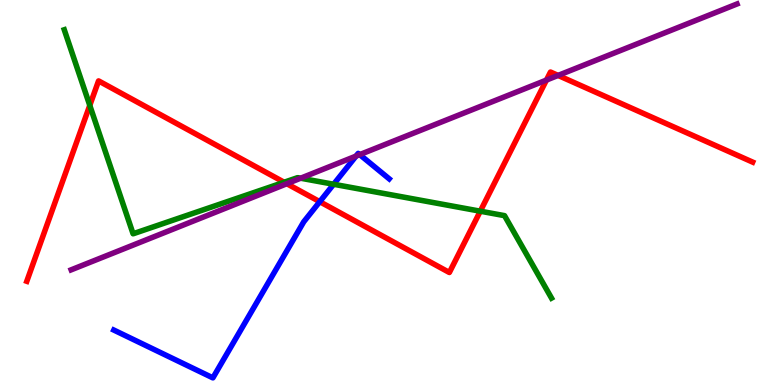[{'lines': ['blue', 'red'], 'intersections': [{'x': 4.13, 'y': 4.76}]}, {'lines': ['green', 'red'], 'intersections': [{'x': 1.16, 'y': 7.26}, {'x': 3.67, 'y': 5.27}, {'x': 6.2, 'y': 4.51}]}, {'lines': ['purple', 'red'], 'intersections': [{'x': 3.7, 'y': 5.23}, {'x': 7.05, 'y': 7.92}, {'x': 7.2, 'y': 8.04}]}, {'lines': ['blue', 'green'], 'intersections': [{'x': 4.3, 'y': 5.21}]}, {'lines': ['blue', 'purple'], 'intersections': [{'x': 4.59, 'y': 5.95}, {'x': 4.64, 'y': 5.98}]}, {'lines': ['green', 'purple'], 'intersections': [{'x': 3.88, 'y': 5.37}]}]